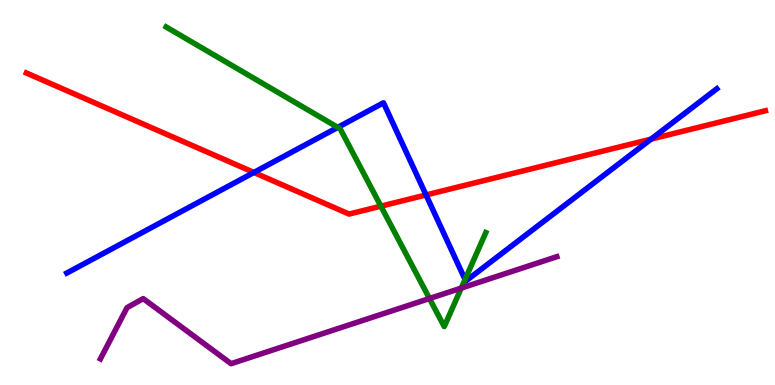[{'lines': ['blue', 'red'], 'intersections': [{'x': 3.28, 'y': 5.52}, {'x': 5.5, 'y': 4.94}, {'x': 8.4, 'y': 6.39}]}, {'lines': ['green', 'red'], 'intersections': [{'x': 4.91, 'y': 4.64}]}, {'lines': ['purple', 'red'], 'intersections': []}, {'lines': ['blue', 'green'], 'intersections': [{'x': 4.36, 'y': 6.69}, {'x': 6.0, 'y': 2.74}]}, {'lines': ['blue', 'purple'], 'intersections': []}, {'lines': ['green', 'purple'], 'intersections': [{'x': 5.54, 'y': 2.25}, {'x': 5.95, 'y': 2.52}]}]